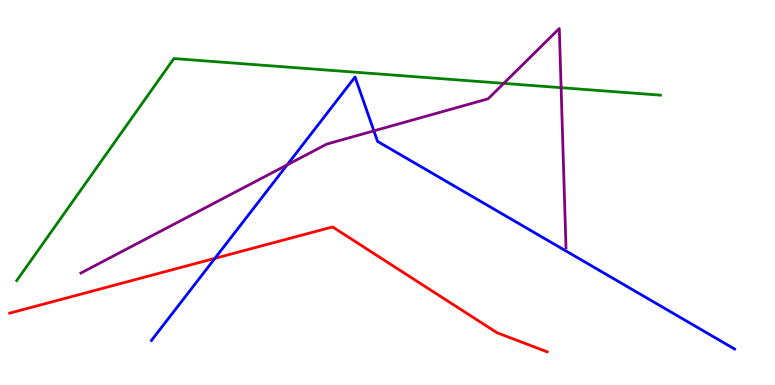[{'lines': ['blue', 'red'], 'intersections': [{'x': 2.77, 'y': 3.29}]}, {'lines': ['green', 'red'], 'intersections': []}, {'lines': ['purple', 'red'], 'intersections': []}, {'lines': ['blue', 'green'], 'intersections': []}, {'lines': ['blue', 'purple'], 'intersections': [{'x': 3.71, 'y': 5.72}, {'x': 4.82, 'y': 6.6}]}, {'lines': ['green', 'purple'], 'intersections': [{'x': 6.5, 'y': 7.83}, {'x': 7.24, 'y': 7.72}]}]